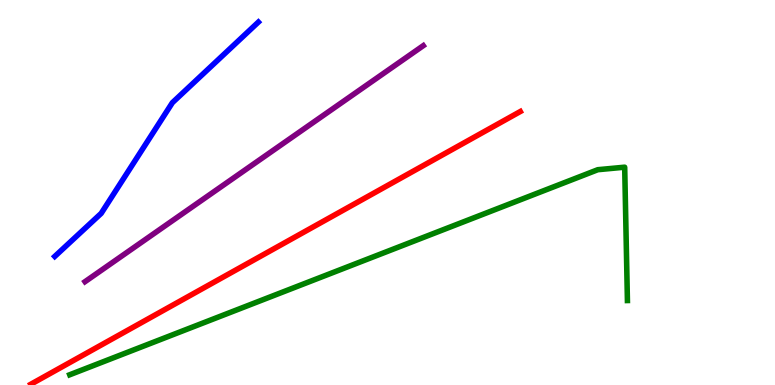[{'lines': ['blue', 'red'], 'intersections': []}, {'lines': ['green', 'red'], 'intersections': []}, {'lines': ['purple', 'red'], 'intersections': []}, {'lines': ['blue', 'green'], 'intersections': []}, {'lines': ['blue', 'purple'], 'intersections': []}, {'lines': ['green', 'purple'], 'intersections': []}]